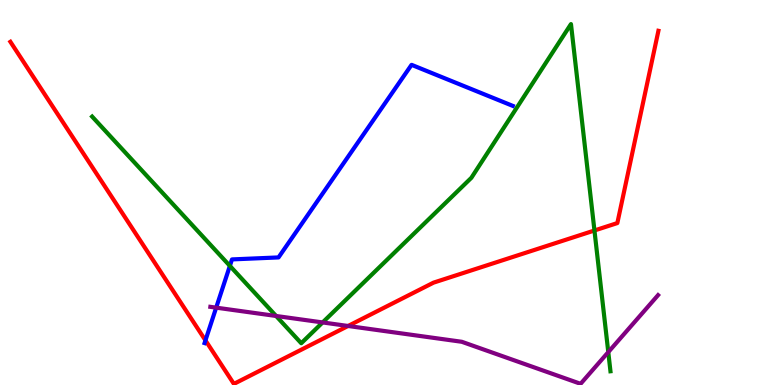[{'lines': ['blue', 'red'], 'intersections': [{'x': 2.65, 'y': 1.16}]}, {'lines': ['green', 'red'], 'intersections': [{'x': 7.67, 'y': 4.01}]}, {'lines': ['purple', 'red'], 'intersections': [{'x': 4.49, 'y': 1.53}]}, {'lines': ['blue', 'green'], 'intersections': [{'x': 2.97, 'y': 3.09}]}, {'lines': ['blue', 'purple'], 'intersections': [{'x': 2.79, 'y': 2.01}]}, {'lines': ['green', 'purple'], 'intersections': [{'x': 3.56, 'y': 1.79}, {'x': 4.16, 'y': 1.62}, {'x': 7.85, 'y': 0.854}]}]